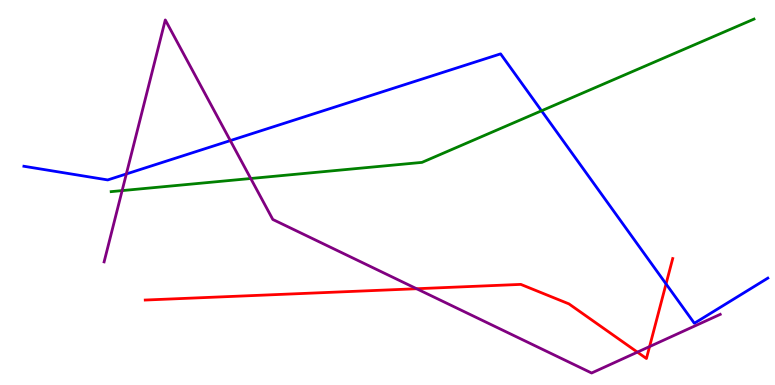[{'lines': ['blue', 'red'], 'intersections': [{'x': 8.59, 'y': 2.63}]}, {'lines': ['green', 'red'], 'intersections': []}, {'lines': ['purple', 'red'], 'intersections': [{'x': 5.38, 'y': 2.5}, {'x': 8.22, 'y': 0.854}, {'x': 8.38, 'y': 0.998}]}, {'lines': ['blue', 'green'], 'intersections': [{'x': 6.99, 'y': 7.12}]}, {'lines': ['blue', 'purple'], 'intersections': [{'x': 1.63, 'y': 5.48}, {'x': 2.97, 'y': 6.35}]}, {'lines': ['green', 'purple'], 'intersections': [{'x': 1.58, 'y': 5.05}, {'x': 3.24, 'y': 5.36}]}]